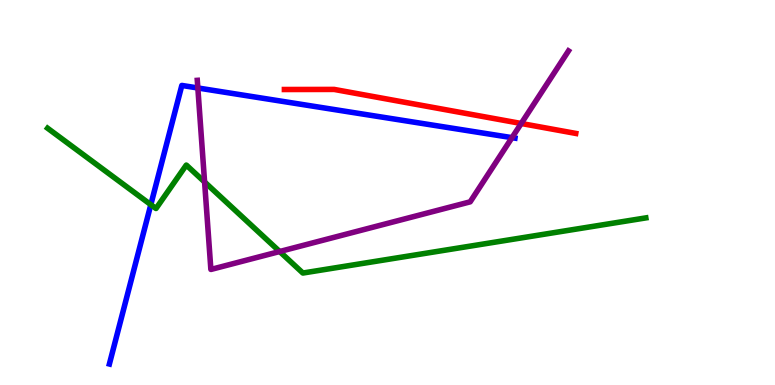[{'lines': ['blue', 'red'], 'intersections': []}, {'lines': ['green', 'red'], 'intersections': []}, {'lines': ['purple', 'red'], 'intersections': [{'x': 6.73, 'y': 6.79}]}, {'lines': ['blue', 'green'], 'intersections': [{'x': 1.95, 'y': 4.68}]}, {'lines': ['blue', 'purple'], 'intersections': [{'x': 2.55, 'y': 7.71}, {'x': 6.61, 'y': 6.42}]}, {'lines': ['green', 'purple'], 'intersections': [{'x': 2.64, 'y': 5.27}, {'x': 3.61, 'y': 3.47}]}]